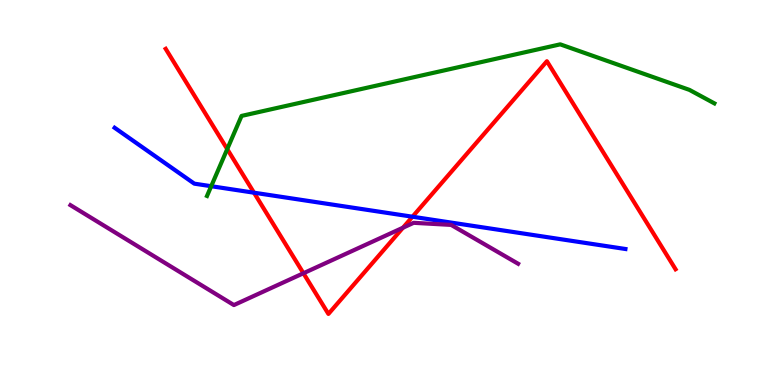[{'lines': ['blue', 'red'], 'intersections': [{'x': 3.28, 'y': 4.99}, {'x': 5.32, 'y': 4.37}]}, {'lines': ['green', 'red'], 'intersections': [{'x': 2.93, 'y': 6.13}]}, {'lines': ['purple', 'red'], 'intersections': [{'x': 3.92, 'y': 2.9}, {'x': 5.2, 'y': 4.09}]}, {'lines': ['blue', 'green'], 'intersections': [{'x': 2.73, 'y': 5.16}]}, {'lines': ['blue', 'purple'], 'intersections': []}, {'lines': ['green', 'purple'], 'intersections': []}]